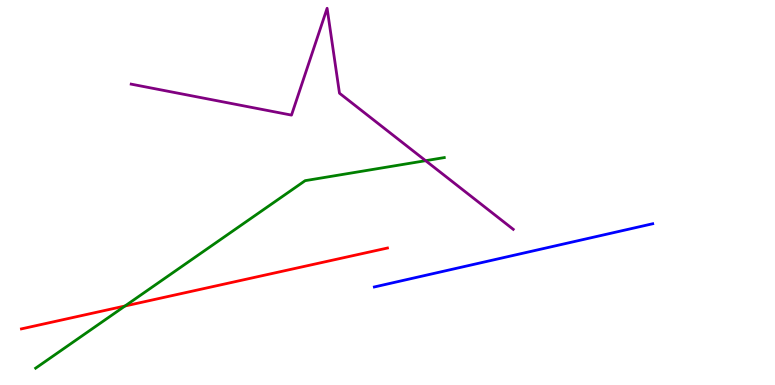[{'lines': ['blue', 'red'], 'intersections': []}, {'lines': ['green', 'red'], 'intersections': [{'x': 1.61, 'y': 2.05}]}, {'lines': ['purple', 'red'], 'intersections': []}, {'lines': ['blue', 'green'], 'intersections': []}, {'lines': ['blue', 'purple'], 'intersections': []}, {'lines': ['green', 'purple'], 'intersections': [{'x': 5.49, 'y': 5.83}]}]